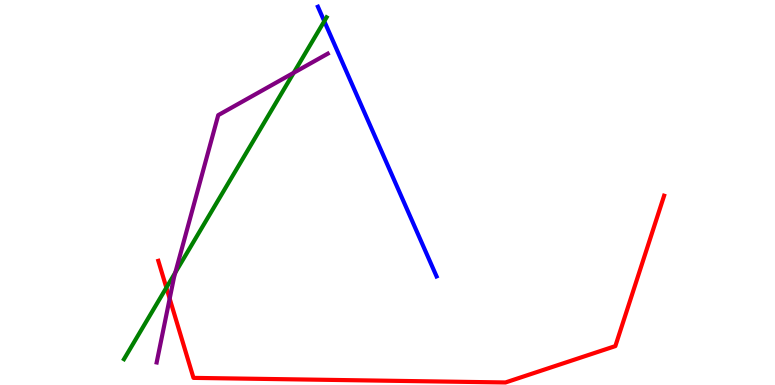[{'lines': ['blue', 'red'], 'intersections': []}, {'lines': ['green', 'red'], 'intersections': [{'x': 2.15, 'y': 2.53}]}, {'lines': ['purple', 'red'], 'intersections': [{'x': 2.19, 'y': 2.24}]}, {'lines': ['blue', 'green'], 'intersections': [{'x': 4.18, 'y': 9.45}]}, {'lines': ['blue', 'purple'], 'intersections': []}, {'lines': ['green', 'purple'], 'intersections': [{'x': 2.26, 'y': 2.92}, {'x': 3.79, 'y': 8.11}]}]